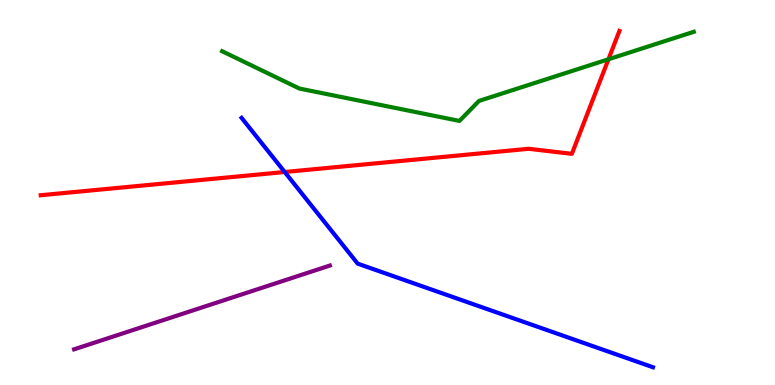[{'lines': ['blue', 'red'], 'intersections': [{'x': 3.67, 'y': 5.53}]}, {'lines': ['green', 'red'], 'intersections': [{'x': 7.85, 'y': 8.46}]}, {'lines': ['purple', 'red'], 'intersections': []}, {'lines': ['blue', 'green'], 'intersections': []}, {'lines': ['blue', 'purple'], 'intersections': []}, {'lines': ['green', 'purple'], 'intersections': []}]